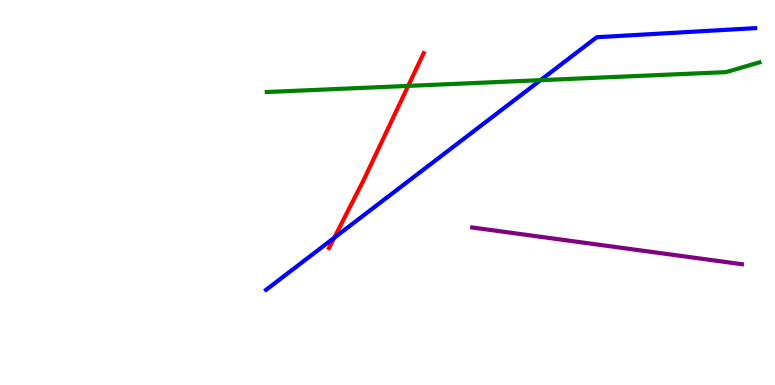[{'lines': ['blue', 'red'], 'intersections': [{'x': 4.31, 'y': 3.82}]}, {'lines': ['green', 'red'], 'intersections': [{'x': 5.27, 'y': 7.77}]}, {'lines': ['purple', 'red'], 'intersections': []}, {'lines': ['blue', 'green'], 'intersections': [{'x': 6.97, 'y': 7.92}]}, {'lines': ['blue', 'purple'], 'intersections': []}, {'lines': ['green', 'purple'], 'intersections': []}]